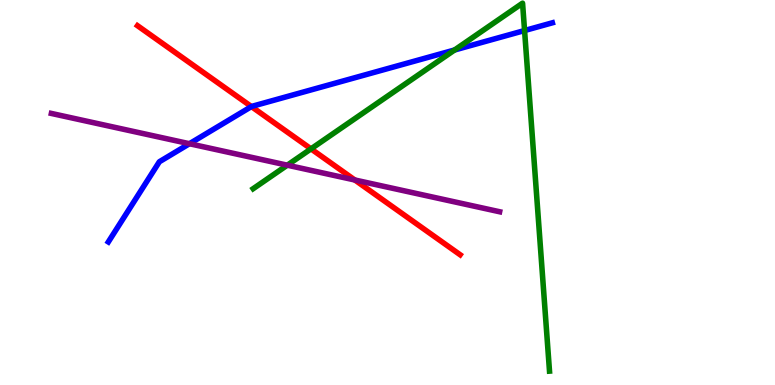[{'lines': ['blue', 'red'], 'intersections': [{'x': 3.24, 'y': 7.23}]}, {'lines': ['green', 'red'], 'intersections': [{'x': 4.01, 'y': 6.13}]}, {'lines': ['purple', 'red'], 'intersections': [{'x': 4.58, 'y': 5.32}]}, {'lines': ['blue', 'green'], 'intersections': [{'x': 5.87, 'y': 8.7}, {'x': 6.77, 'y': 9.21}]}, {'lines': ['blue', 'purple'], 'intersections': [{'x': 2.44, 'y': 6.27}]}, {'lines': ['green', 'purple'], 'intersections': [{'x': 3.71, 'y': 5.71}]}]